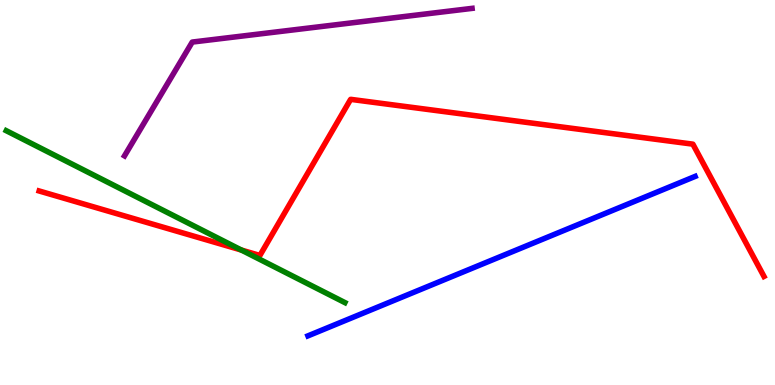[{'lines': ['blue', 'red'], 'intersections': []}, {'lines': ['green', 'red'], 'intersections': [{'x': 3.12, 'y': 3.5}]}, {'lines': ['purple', 'red'], 'intersections': []}, {'lines': ['blue', 'green'], 'intersections': []}, {'lines': ['blue', 'purple'], 'intersections': []}, {'lines': ['green', 'purple'], 'intersections': []}]